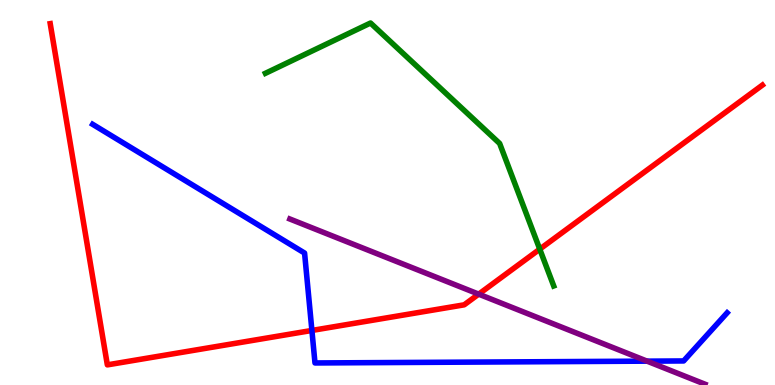[{'lines': ['blue', 'red'], 'intersections': [{'x': 4.02, 'y': 1.42}]}, {'lines': ['green', 'red'], 'intersections': [{'x': 6.96, 'y': 3.53}]}, {'lines': ['purple', 'red'], 'intersections': [{'x': 6.18, 'y': 2.36}]}, {'lines': ['blue', 'green'], 'intersections': []}, {'lines': ['blue', 'purple'], 'intersections': [{'x': 8.35, 'y': 0.619}]}, {'lines': ['green', 'purple'], 'intersections': []}]